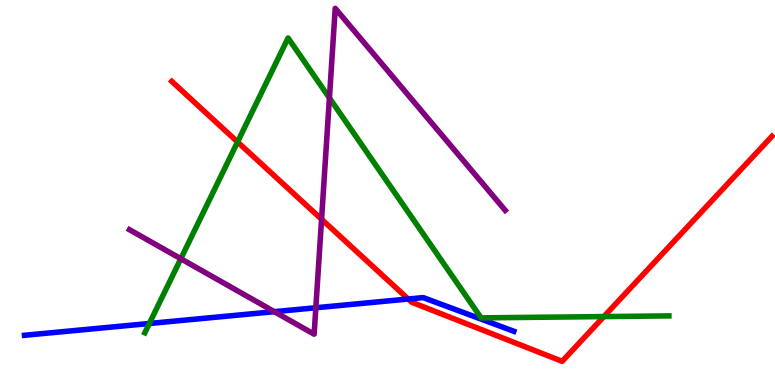[{'lines': ['blue', 'red'], 'intersections': [{'x': 5.27, 'y': 2.23}]}, {'lines': ['green', 'red'], 'intersections': [{'x': 3.07, 'y': 6.31}, {'x': 7.79, 'y': 1.78}]}, {'lines': ['purple', 'red'], 'intersections': [{'x': 4.15, 'y': 4.3}]}, {'lines': ['blue', 'green'], 'intersections': [{'x': 1.93, 'y': 1.6}]}, {'lines': ['blue', 'purple'], 'intersections': [{'x': 3.54, 'y': 1.9}, {'x': 4.08, 'y': 2.01}]}, {'lines': ['green', 'purple'], 'intersections': [{'x': 2.33, 'y': 3.28}, {'x': 4.25, 'y': 7.46}]}]